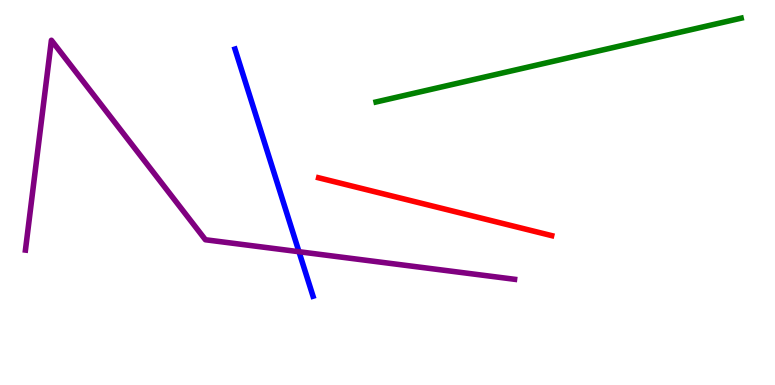[{'lines': ['blue', 'red'], 'intersections': []}, {'lines': ['green', 'red'], 'intersections': []}, {'lines': ['purple', 'red'], 'intersections': []}, {'lines': ['blue', 'green'], 'intersections': []}, {'lines': ['blue', 'purple'], 'intersections': [{'x': 3.86, 'y': 3.46}]}, {'lines': ['green', 'purple'], 'intersections': []}]